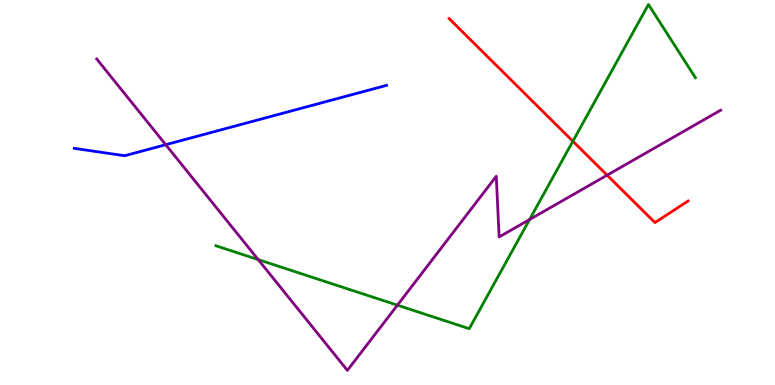[{'lines': ['blue', 'red'], 'intersections': []}, {'lines': ['green', 'red'], 'intersections': [{'x': 7.39, 'y': 6.33}]}, {'lines': ['purple', 'red'], 'intersections': [{'x': 7.83, 'y': 5.45}]}, {'lines': ['blue', 'green'], 'intersections': []}, {'lines': ['blue', 'purple'], 'intersections': [{'x': 2.14, 'y': 6.24}]}, {'lines': ['green', 'purple'], 'intersections': [{'x': 3.33, 'y': 3.26}, {'x': 5.13, 'y': 2.07}, {'x': 6.83, 'y': 4.3}]}]